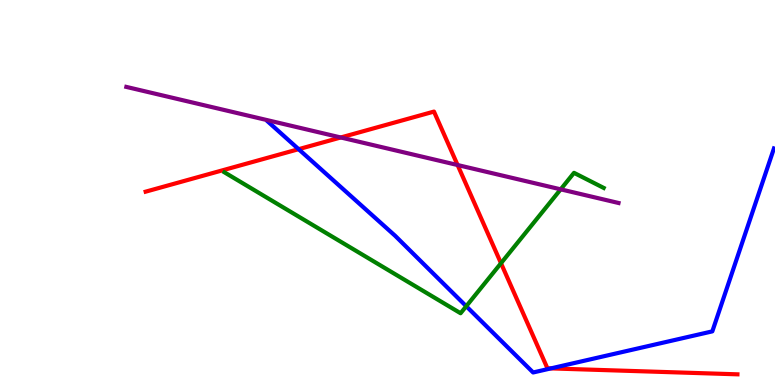[{'lines': ['blue', 'red'], 'intersections': [{'x': 3.85, 'y': 6.13}, {'x': 7.11, 'y': 0.431}]}, {'lines': ['green', 'red'], 'intersections': [{'x': 6.46, 'y': 3.16}]}, {'lines': ['purple', 'red'], 'intersections': [{'x': 4.4, 'y': 6.43}, {'x': 5.9, 'y': 5.71}]}, {'lines': ['blue', 'green'], 'intersections': [{'x': 6.02, 'y': 2.05}]}, {'lines': ['blue', 'purple'], 'intersections': []}, {'lines': ['green', 'purple'], 'intersections': [{'x': 7.23, 'y': 5.08}]}]